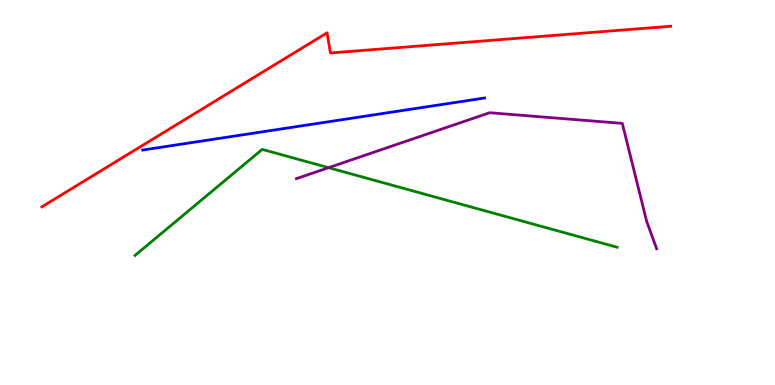[{'lines': ['blue', 'red'], 'intersections': []}, {'lines': ['green', 'red'], 'intersections': []}, {'lines': ['purple', 'red'], 'intersections': []}, {'lines': ['blue', 'green'], 'intersections': []}, {'lines': ['blue', 'purple'], 'intersections': []}, {'lines': ['green', 'purple'], 'intersections': [{'x': 4.24, 'y': 5.64}]}]